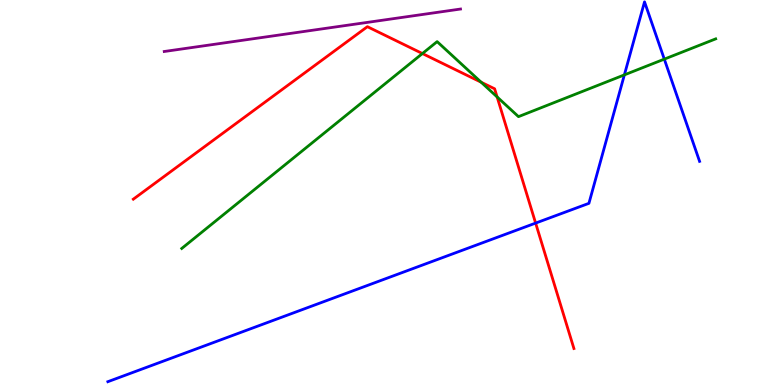[{'lines': ['blue', 'red'], 'intersections': [{'x': 6.91, 'y': 4.21}]}, {'lines': ['green', 'red'], 'intersections': [{'x': 5.45, 'y': 8.61}, {'x': 6.21, 'y': 7.86}, {'x': 6.41, 'y': 7.48}]}, {'lines': ['purple', 'red'], 'intersections': []}, {'lines': ['blue', 'green'], 'intersections': [{'x': 8.06, 'y': 8.05}, {'x': 8.57, 'y': 8.46}]}, {'lines': ['blue', 'purple'], 'intersections': []}, {'lines': ['green', 'purple'], 'intersections': []}]